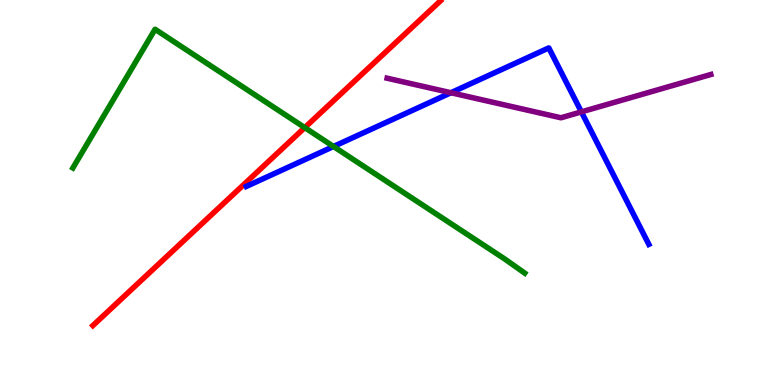[{'lines': ['blue', 'red'], 'intersections': []}, {'lines': ['green', 'red'], 'intersections': [{'x': 3.93, 'y': 6.69}]}, {'lines': ['purple', 'red'], 'intersections': []}, {'lines': ['blue', 'green'], 'intersections': [{'x': 4.3, 'y': 6.19}]}, {'lines': ['blue', 'purple'], 'intersections': [{'x': 5.82, 'y': 7.59}, {'x': 7.5, 'y': 7.09}]}, {'lines': ['green', 'purple'], 'intersections': []}]